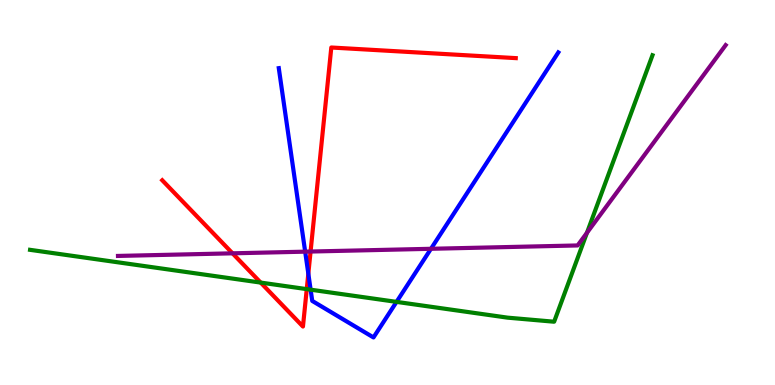[{'lines': ['blue', 'red'], 'intersections': [{'x': 3.98, 'y': 2.89}]}, {'lines': ['green', 'red'], 'intersections': [{'x': 3.36, 'y': 2.66}, {'x': 3.96, 'y': 2.49}]}, {'lines': ['purple', 'red'], 'intersections': [{'x': 3.0, 'y': 3.42}, {'x': 4.01, 'y': 3.47}]}, {'lines': ['blue', 'green'], 'intersections': [{'x': 4.01, 'y': 2.48}, {'x': 5.12, 'y': 2.16}]}, {'lines': ['blue', 'purple'], 'intersections': [{'x': 3.94, 'y': 3.46}, {'x': 5.56, 'y': 3.54}]}, {'lines': ['green', 'purple'], 'intersections': [{'x': 7.57, 'y': 3.95}]}]